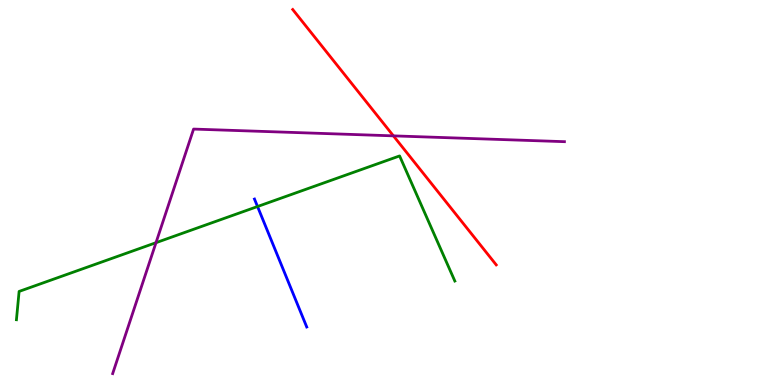[{'lines': ['blue', 'red'], 'intersections': []}, {'lines': ['green', 'red'], 'intersections': []}, {'lines': ['purple', 'red'], 'intersections': [{'x': 5.08, 'y': 6.47}]}, {'lines': ['blue', 'green'], 'intersections': [{'x': 3.32, 'y': 4.64}]}, {'lines': ['blue', 'purple'], 'intersections': []}, {'lines': ['green', 'purple'], 'intersections': [{'x': 2.01, 'y': 3.7}]}]